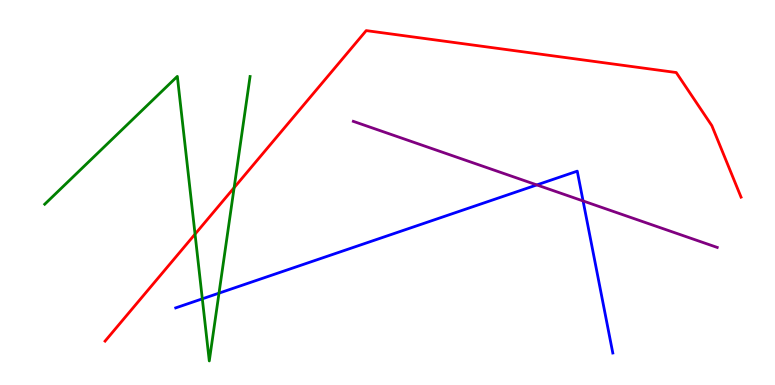[{'lines': ['blue', 'red'], 'intersections': []}, {'lines': ['green', 'red'], 'intersections': [{'x': 2.52, 'y': 3.92}, {'x': 3.02, 'y': 5.13}]}, {'lines': ['purple', 'red'], 'intersections': []}, {'lines': ['blue', 'green'], 'intersections': [{'x': 2.61, 'y': 2.24}, {'x': 2.83, 'y': 2.39}]}, {'lines': ['blue', 'purple'], 'intersections': [{'x': 6.93, 'y': 5.2}, {'x': 7.52, 'y': 4.78}]}, {'lines': ['green', 'purple'], 'intersections': []}]